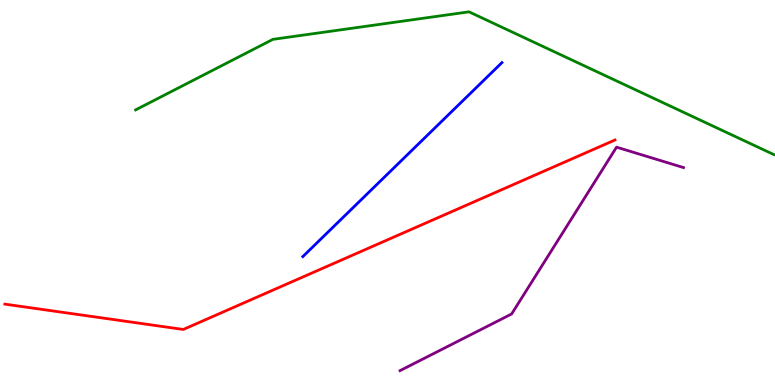[{'lines': ['blue', 'red'], 'intersections': []}, {'lines': ['green', 'red'], 'intersections': []}, {'lines': ['purple', 'red'], 'intersections': []}, {'lines': ['blue', 'green'], 'intersections': []}, {'lines': ['blue', 'purple'], 'intersections': []}, {'lines': ['green', 'purple'], 'intersections': []}]